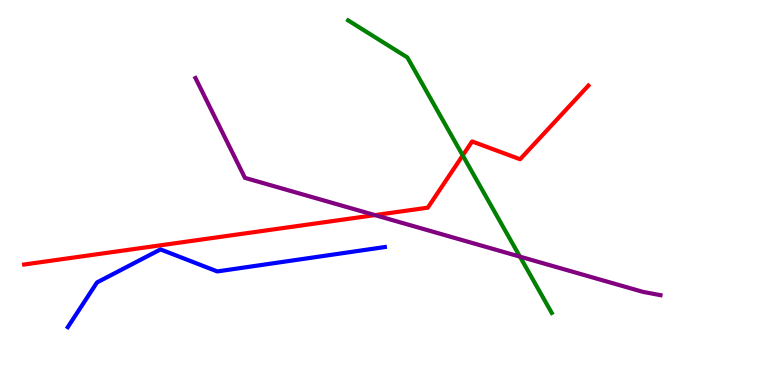[{'lines': ['blue', 'red'], 'intersections': []}, {'lines': ['green', 'red'], 'intersections': [{'x': 5.97, 'y': 5.96}]}, {'lines': ['purple', 'red'], 'intersections': [{'x': 4.84, 'y': 4.41}]}, {'lines': ['blue', 'green'], 'intersections': []}, {'lines': ['blue', 'purple'], 'intersections': []}, {'lines': ['green', 'purple'], 'intersections': [{'x': 6.71, 'y': 3.33}]}]